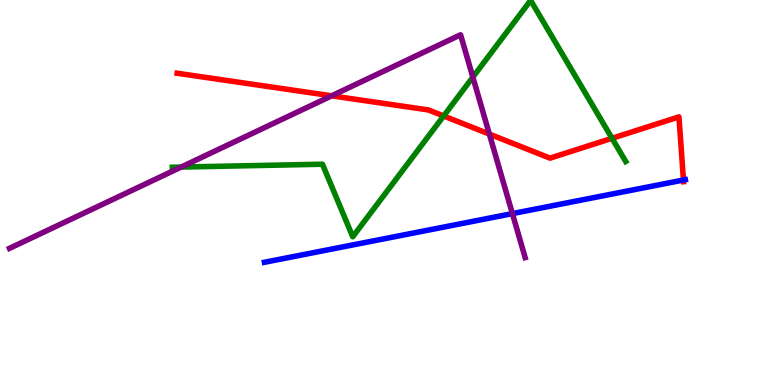[{'lines': ['blue', 'red'], 'intersections': [{'x': 8.82, 'y': 5.32}]}, {'lines': ['green', 'red'], 'intersections': [{'x': 5.72, 'y': 6.99}, {'x': 7.9, 'y': 6.41}]}, {'lines': ['purple', 'red'], 'intersections': [{'x': 4.28, 'y': 7.51}, {'x': 6.31, 'y': 6.52}]}, {'lines': ['blue', 'green'], 'intersections': []}, {'lines': ['blue', 'purple'], 'intersections': [{'x': 6.61, 'y': 4.45}]}, {'lines': ['green', 'purple'], 'intersections': [{'x': 2.34, 'y': 5.66}, {'x': 6.1, 'y': 8.0}]}]